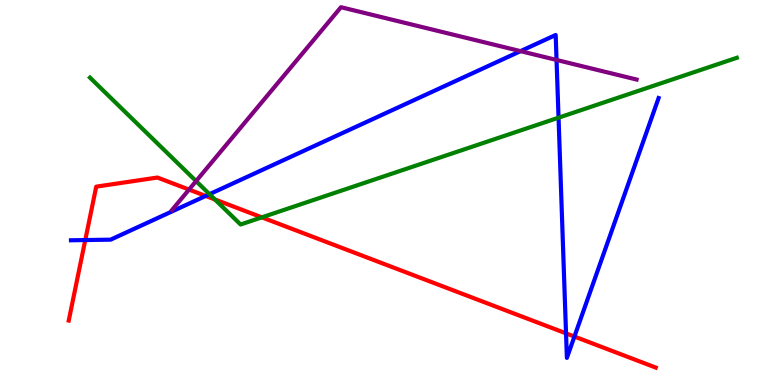[{'lines': ['blue', 'red'], 'intersections': [{'x': 1.1, 'y': 3.76}, {'x': 2.65, 'y': 4.91}, {'x': 7.3, 'y': 1.34}, {'x': 7.41, 'y': 1.26}]}, {'lines': ['green', 'red'], 'intersections': [{'x': 2.77, 'y': 4.82}, {'x': 3.38, 'y': 4.35}]}, {'lines': ['purple', 'red'], 'intersections': [{'x': 2.44, 'y': 5.08}]}, {'lines': ['blue', 'green'], 'intersections': [{'x': 2.7, 'y': 4.96}, {'x': 7.21, 'y': 6.94}]}, {'lines': ['blue', 'purple'], 'intersections': [{'x': 6.72, 'y': 8.67}, {'x': 7.18, 'y': 8.44}]}, {'lines': ['green', 'purple'], 'intersections': [{'x': 2.53, 'y': 5.3}]}]